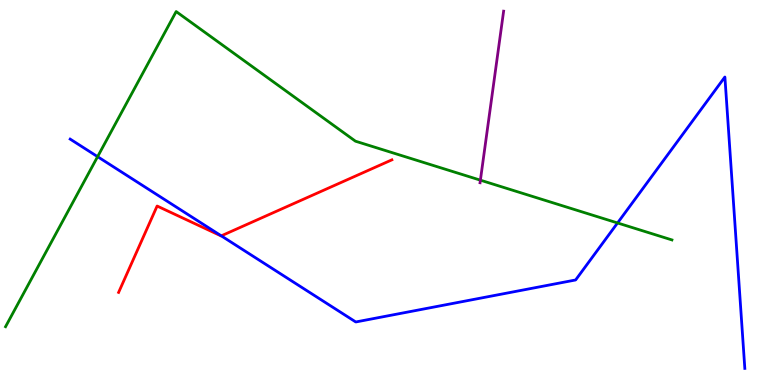[{'lines': ['blue', 'red'], 'intersections': [{'x': 2.86, 'y': 3.87}]}, {'lines': ['green', 'red'], 'intersections': []}, {'lines': ['purple', 'red'], 'intersections': []}, {'lines': ['blue', 'green'], 'intersections': [{'x': 1.26, 'y': 5.93}, {'x': 7.97, 'y': 4.21}]}, {'lines': ['blue', 'purple'], 'intersections': []}, {'lines': ['green', 'purple'], 'intersections': [{'x': 6.2, 'y': 5.32}]}]